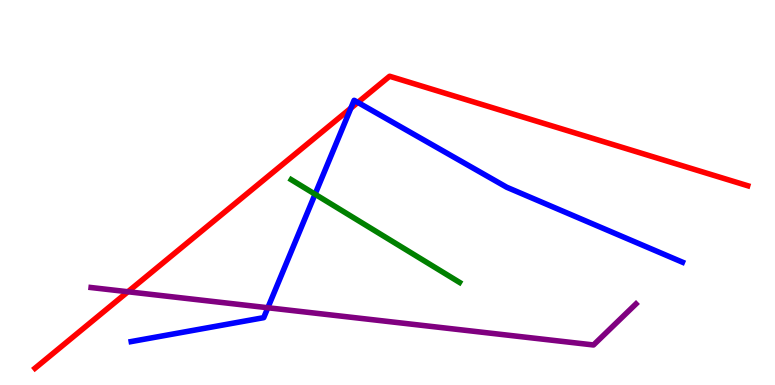[{'lines': ['blue', 'red'], 'intersections': [{'x': 4.53, 'y': 7.19}, {'x': 4.62, 'y': 7.34}]}, {'lines': ['green', 'red'], 'intersections': []}, {'lines': ['purple', 'red'], 'intersections': [{'x': 1.65, 'y': 2.42}]}, {'lines': ['blue', 'green'], 'intersections': [{'x': 4.07, 'y': 4.96}]}, {'lines': ['blue', 'purple'], 'intersections': [{'x': 3.46, 'y': 2.01}]}, {'lines': ['green', 'purple'], 'intersections': []}]